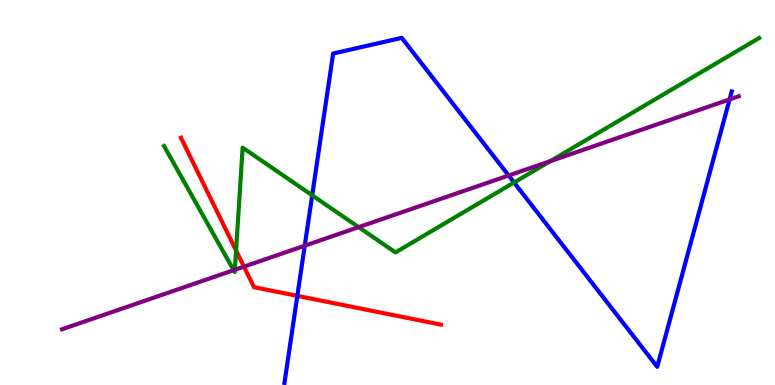[{'lines': ['blue', 'red'], 'intersections': [{'x': 3.84, 'y': 2.31}]}, {'lines': ['green', 'red'], 'intersections': [{'x': 3.05, 'y': 3.49}]}, {'lines': ['purple', 'red'], 'intersections': [{'x': 3.15, 'y': 3.07}]}, {'lines': ['blue', 'green'], 'intersections': [{'x': 4.03, 'y': 4.93}, {'x': 6.63, 'y': 5.26}]}, {'lines': ['blue', 'purple'], 'intersections': [{'x': 3.93, 'y': 3.62}, {'x': 6.56, 'y': 5.44}, {'x': 9.41, 'y': 7.42}]}, {'lines': ['green', 'purple'], 'intersections': [{'x': 3.02, 'y': 2.98}, {'x': 3.03, 'y': 2.99}, {'x': 4.63, 'y': 4.1}, {'x': 7.1, 'y': 5.81}]}]